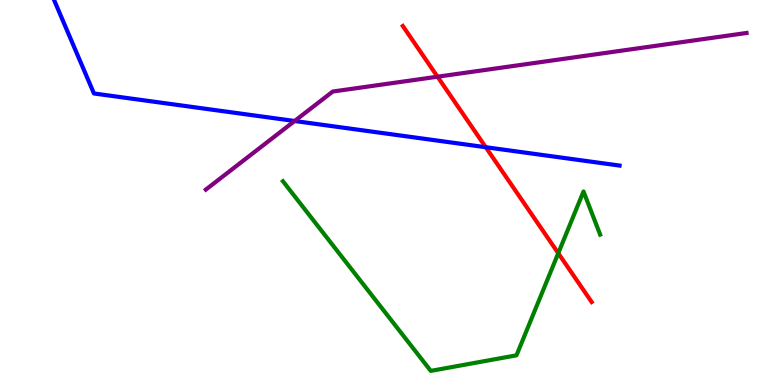[{'lines': ['blue', 'red'], 'intersections': [{'x': 6.27, 'y': 6.18}]}, {'lines': ['green', 'red'], 'intersections': [{'x': 7.2, 'y': 3.42}]}, {'lines': ['purple', 'red'], 'intersections': [{'x': 5.65, 'y': 8.01}]}, {'lines': ['blue', 'green'], 'intersections': []}, {'lines': ['blue', 'purple'], 'intersections': [{'x': 3.8, 'y': 6.86}]}, {'lines': ['green', 'purple'], 'intersections': []}]